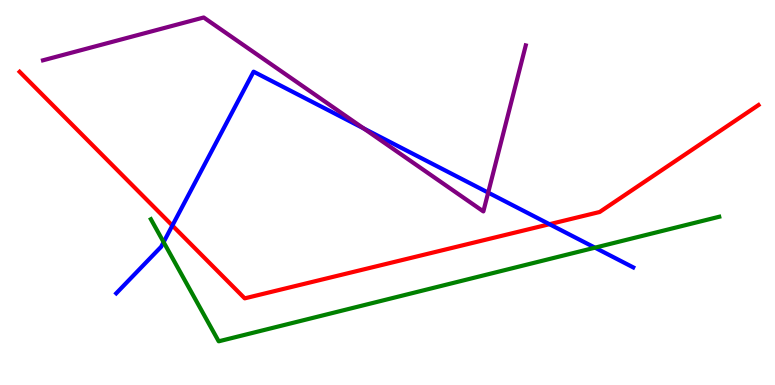[{'lines': ['blue', 'red'], 'intersections': [{'x': 2.22, 'y': 4.14}, {'x': 7.09, 'y': 4.18}]}, {'lines': ['green', 'red'], 'intersections': []}, {'lines': ['purple', 'red'], 'intersections': []}, {'lines': ['blue', 'green'], 'intersections': [{'x': 2.11, 'y': 3.71}, {'x': 7.68, 'y': 3.57}]}, {'lines': ['blue', 'purple'], 'intersections': [{'x': 4.69, 'y': 6.66}, {'x': 6.3, 'y': 5.0}]}, {'lines': ['green', 'purple'], 'intersections': []}]